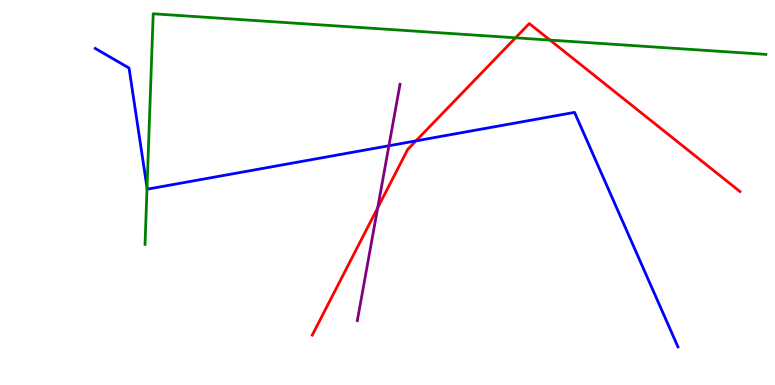[{'lines': ['blue', 'red'], 'intersections': [{'x': 5.37, 'y': 6.34}]}, {'lines': ['green', 'red'], 'intersections': [{'x': 6.65, 'y': 9.02}, {'x': 7.1, 'y': 8.96}]}, {'lines': ['purple', 'red'], 'intersections': [{'x': 4.87, 'y': 4.6}]}, {'lines': ['blue', 'green'], 'intersections': [{'x': 1.9, 'y': 5.12}]}, {'lines': ['blue', 'purple'], 'intersections': [{'x': 5.02, 'y': 6.21}]}, {'lines': ['green', 'purple'], 'intersections': []}]